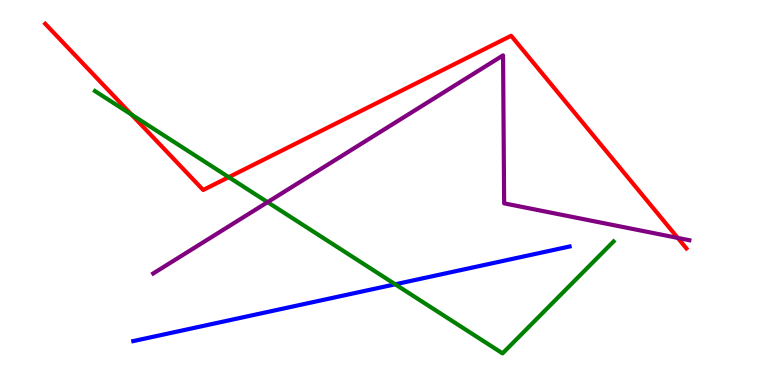[{'lines': ['blue', 'red'], 'intersections': []}, {'lines': ['green', 'red'], 'intersections': [{'x': 1.7, 'y': 7.02}, {'x': 2.95, 'y': 5.4}]}, {'lines': ['purple', 'red'], 'intersections': [{'x': 8.75, 'y': 3.82}]}, {'lines': ['blue', 'green'], 'intersections': [{'x': 5.1, 'y': 2.62}]}, {'lines': ['blue', 'purple'], 'intersections': []}, {'lines': ['green', 'purple'], 'intersections': [{'x': 3.45, 'y': 4.75}]}]